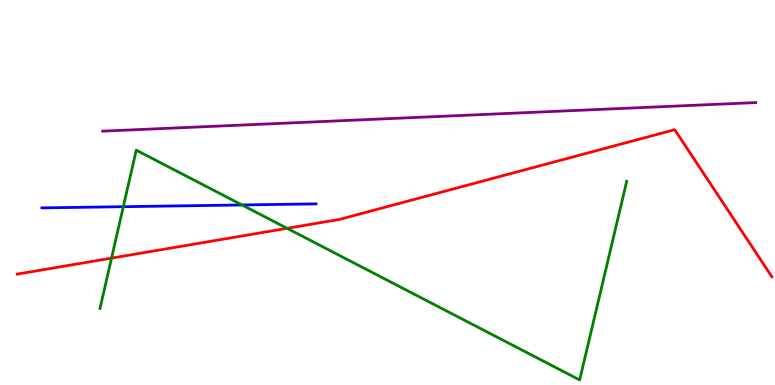[{'lines': ['blue', 'red'], 'intersections': []}, {'lines': ['green', 'red'], 'intersections': [{'x': 1.44, 'y': 3.3}, {'x': 3.7, 'y': 4.07}]}, {'lines': ['purple', 'red'], 'intersections': []}, {'lines': ['blue', 'green'], 'intersections': [{'x': 1.59, 'y': 4.63}, {'x': 3.12, 'y': 4.68}]}, {'lines': ['blue', 'purple'], 'intersections': []}, {'lines': ['green', 'purple'], 'intersections': []}]